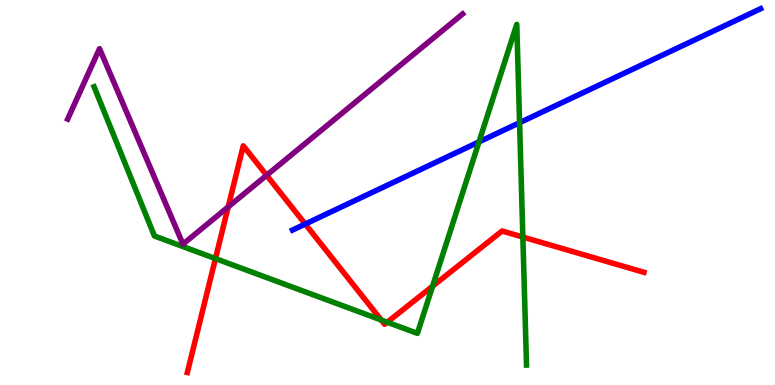[{'lines': ['blue', 'red'], 'intersections': [{'x': 3.94, 'y': 4.18}]}, {'lines': ['green', 'red'], 'intersections': [{'x': 2.78, 'y': 3.28}, {'x': 4.92, 'y': 1.69}, {'x': 5.0, 'y': 1.63}, {'x': 5.58, 'y': 2.57}, {'x': 6.75, 'y': 3.84}]}, {'lines': ['purple', 'red'], 'intersections': [{'x': 2.94, 'y': 4.63}, {'x': 3.44, 'y': 5.45}]}, {'lines': ['blue', 'green'], 'intersections': [{'x': 6.18, 'y': 6.31}, {'x': 6.7, 'y': 6.81}]}, {'lines': ['blue', 'purple'], 'intersections': []}, {'lines': ['green', 'purple'], 'intersections': []}]